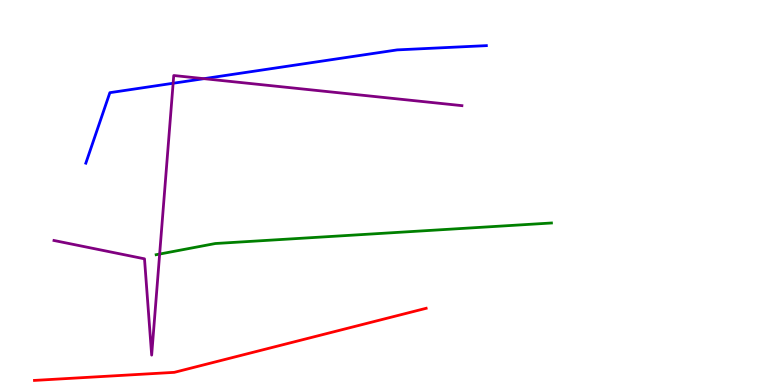[{'lines': ['blue', 'red'], 'intersections': []}, {'lines': ['green', 'red'], 'intersections': []}, {'lines': ['purple', 'red'], 'intersections': []}, {'lines': ['blue', 'green'], 'intersections': []}, {'lines': ['blue', 'purple'], 'intersections': [{'x': 2.23, 'y': 7.84}, {'x': 2.63, 'y': 7.96}]}, {'lines': ['green', 'purple'], 'intersections': [{'x': 2.06, 'y': 3.4}]}]